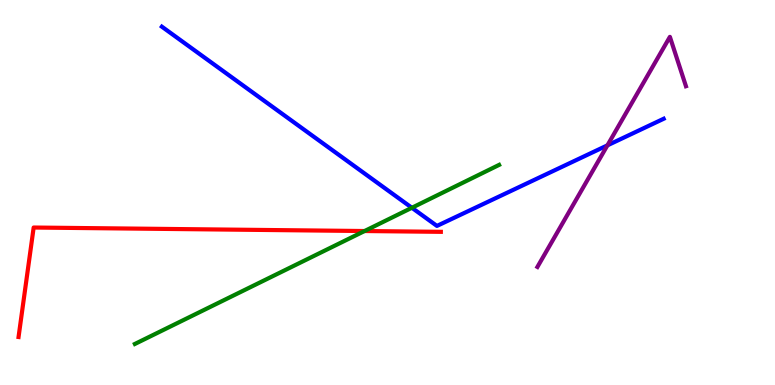[{'lines': ['blue', 'red'], 'intersections': []}, {'lines': ['green', 'red'], 'intersections': [{'x': 4.7, 'y': 4.0}]}, {'lines': ['purple', 'red'], 'intersections': []}, {'lines': ['blue', 'green'], 'intersections': [{'x': 5.31, 'y': 4.6}]}, {'lines': ['blue', 'purple'], 'intersections': [{'x': 7.84, 'y': 6.22}]}, {'lines': ['green', 'purple'], 'intersections': []}]